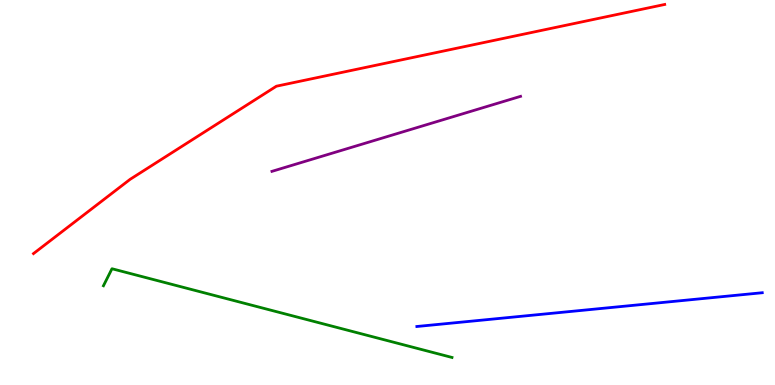[{'lines': ['blue', 'red'], 'intersections': []}, {'lines': ['green', 'red'], 'intersections': []}, {'lines': ['purple', 'red'], 'intersections': []}, {'lines': ['blue', 'green'], 'intersections': []}, {'lines': ['blue', 'purple'], 'intersections': []}, {'lines': ['green', 'purple'], 'intersections': []}]